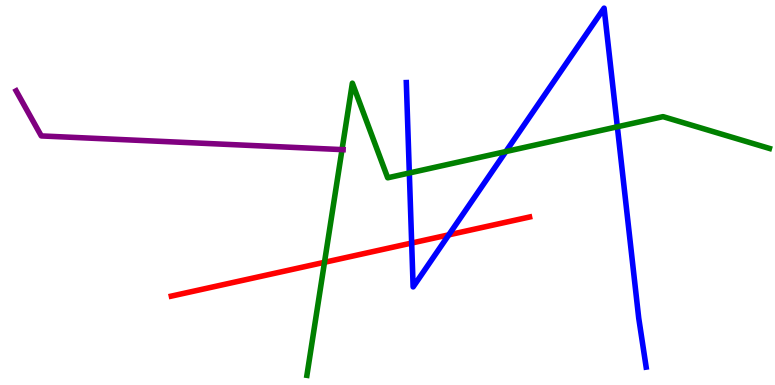[{'lines': ['blue', 'red'], 'intersections': [{'x': 5.31, 'y': 3.69}, {'x': 5.79, 'y': 3.9}]}, {'lines': ['green', 'red'], 'intersections': [{'x': 4.19, 'y': 3.19}]}, {'lines': ['purple', 'red'], 'intersections': []}, {'lines': ['blue', 'green'], 'intersections': [{'x': 5.28, 'y': 5.51}, {'x': 6.53, 'y': 6.06}, {'x': 7.97, 'y': 6.71}]}, {'lines': ['blue', 'purple'], 'intersections': []}, {'lines': ['green', 'purple'], 'intersections': [{'x': 4.41, 'y': 6.11}]}]